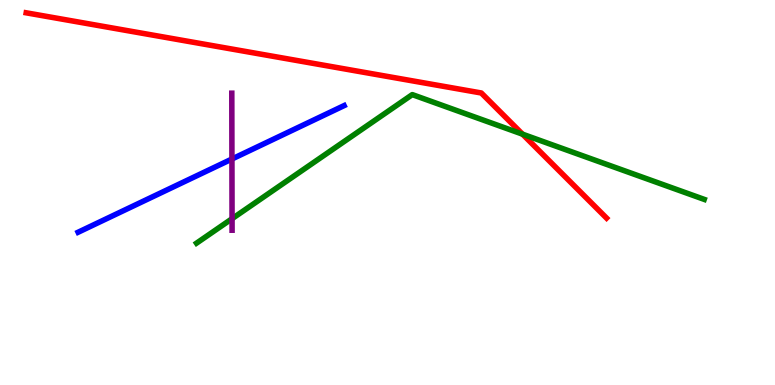[{'lines': ['blue', 'red'], 'intersections': []}, {'lines': ['green', 'red'], 'intersections': [{'x': 6.74, 'y': 6.51}]}, {'lines': ['purple', 'red'], 'intersections': []}, {'lines': ['blue', 'green'], 'intersections': []}, {'lines': ['blue', 'purple'], 'intersections': [{'x': 2.99, 'y': 5.87}]}, {'lines': ['green', 'purple'], 'intersections': [{'x': 2.99, 'y': 4.32}]}]